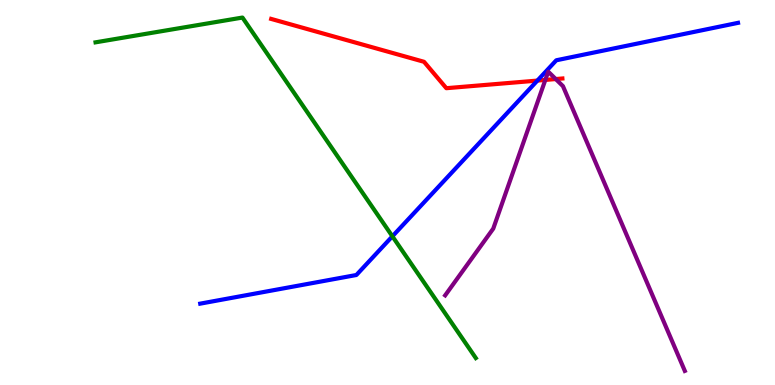[{'lines': ['blue', 'red'], 'intersections': [{'x': 6.93, 'y': 7.91}]}, {'lines': ['green', 'red'], 'intersections': []}, {'lines': ['purple', 'red'], 'intersections': [{'x': 7.04, 'y': 7.92}, {'x': 7.17, 'y': 7.95}]}, {'lines': ['blue', 'green'], 'intersections': [{'x': 5.06, 'y': 3.86}]}, {'lines': ['blue', 'purple'], 'intersections': []}, {'lines': ['green', 'purple'], 'intersections': []}]